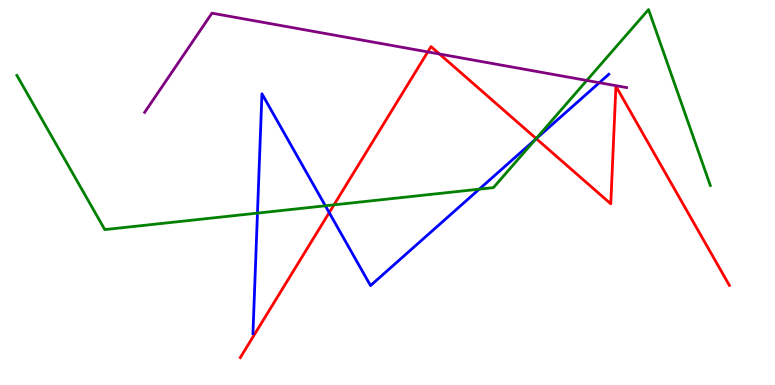[{'lines': ['blue', 'red'], 'intersections': [{'x': 4.25, 'y': 4.48}, {'x': 6.92, 'y': 6.4}]}, {'lines': ['green', 'red'], 'intersections': [{'x': 4.31, 'y': 4.68}, {'x': 6.92, 'y': 6.4}]}, {'lines': ['purple', 'red'], 'intersections': [{'x': 5.52, 'y': 8.65}, {'x': 5.67, 'y': 8.6}]}, {'lines': ['blue', 'green'], 'intersections': [{'x': 3.32, 'y': 4.46}, {'x': 4.2, 'y': 4.66}, {'x': 6.18, 'y': 5.09}, {'x': 6.91, 'y': 6.38}]}, {'lines': ['blue', 'purple'], 'intersections': [{'x': 7.73, 'y': 7.85}]}, {'lines': ['green', 'purple'], 'intersections': [{'x': 7.57, 'y': 7.91}]}]